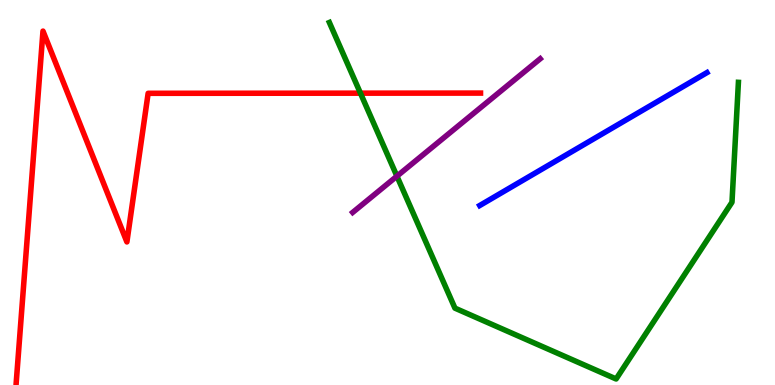[{'lines': ['blue', 'red'], 'intersections': []}, {'lines': ['green', 'red'], 'intersections': [{'x': 4.65, 'y': 7.58}]}, {'lines': ['purple', 'red'], 'intersections': []}, {'lines': ['blue', 'green'], 'intersections': []}, {'lines': ['blue', 'purple'], 'intersections': []}, {'lines': ['green', 'purple'], 'intersections': [{'x': 5.12, 'y': 5.42}]}]